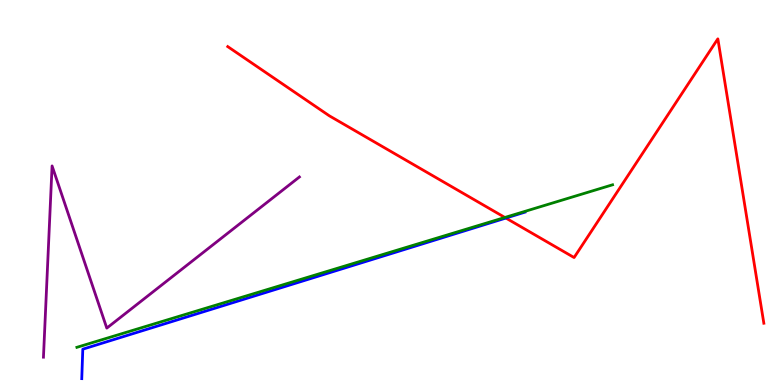[{'lines': ['blue', 'red'], 'intersections': [{'x': 6.53, 'y': 4.34}]}, {'lines': ['green', 'red'], 'intersections': [{'x': 6.51, 'y': 4.35}]}, {'lines': ['purple', 'red'], 'intersections': []}, {'lines': ['blue', 'green'], 'intersections': []}, {'lines': ['blue', 'purple'], 'intersections': []}, {'lines': ['green', 'purple'], 'intersections': []}]